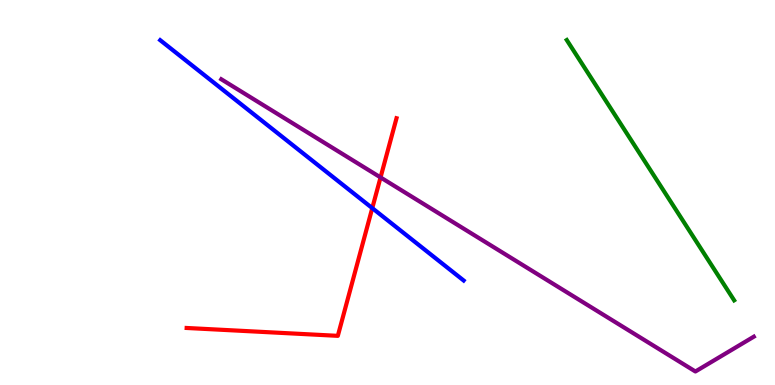[{'lines': ['blue', 'red'], 'intersections': [{'x': 4.8, 'y': 4.59}]}, {'lines': ['green', 'red'], 'intersections': []}, {'lines': ['purple', 'red'], 'intersections': [{'x': 4.91, 'y': 5.39}]}, {'lines': ['blue', 'green'], 'intersections': []}, {'lines': ['blue', 'purple'], 'intersections': []}, {'lines': ['green', 'purple'], 'intersections': []}]